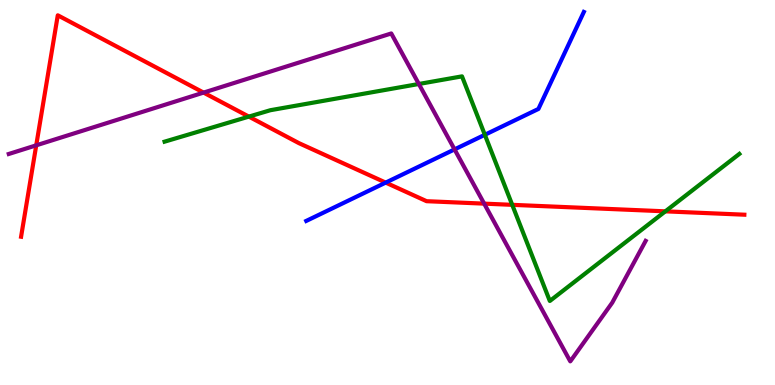[{'lines': ['blue', 'red'], 'intersections': [{'x': 4.98, 'y': 5.26}]}, {'lines': ['green', 'red'], 'intersections': [{'x': 3.21, 'y': 6.97}, {'x': 6.61, 'y': 4.68}, {'x': 8.59, 'y': 4.51}]}, {'lines': ['purple', 'red'], 'intersections': [{'x': 0.468, 'y': 6.23}, {'x': 2.63, 'y': 7.59}, {'x': 6.25, 'y': 4.71}]}, {'lines': ['blue', 'green'], 'intersections': [{'x': 6.26, 'y': 6.5}]}, {'lines': ['blue', 'purple'], 'intersections': [{'x': 5.87, 'y': 6.12}]}, {'lines': ['green', 'purple'], 'intersections': [{'x': 5.4, 'y': 7.82}]}]